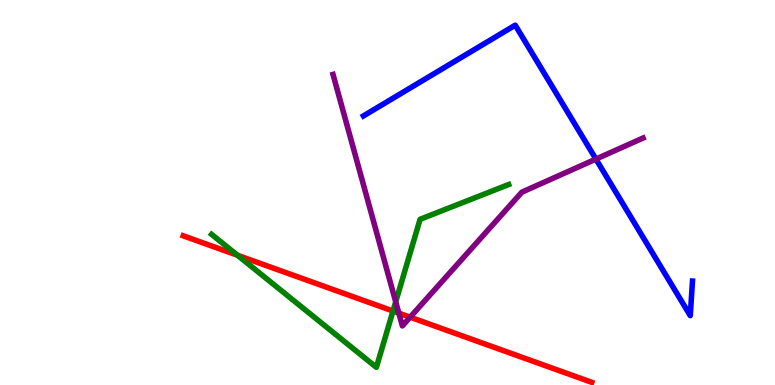[{'lines': ['blue', 'red'], 'intersections': []}, {'lines': ['green', 'red'], 'intersections': [{'x': 3.06, 'y': 3.37}, {'x': 5.07, 'y': 1.92}]}, {'lines': ['purple', 'red'], 'intersections': [{'x': 5.15, 'y': 1.87}, {'x': 5.29, 'y': 1.76}]}, {'lines': ['blue', 'green'], 'intersections': []}, {'lines': ['blue', 'purple'], 'intersections': [{'x': 7.69, 'y': 5.87}]}, {'lines': ['green', 'purple'], 'intersections': [{'x': 5.11, 'y': 2.16}]}]